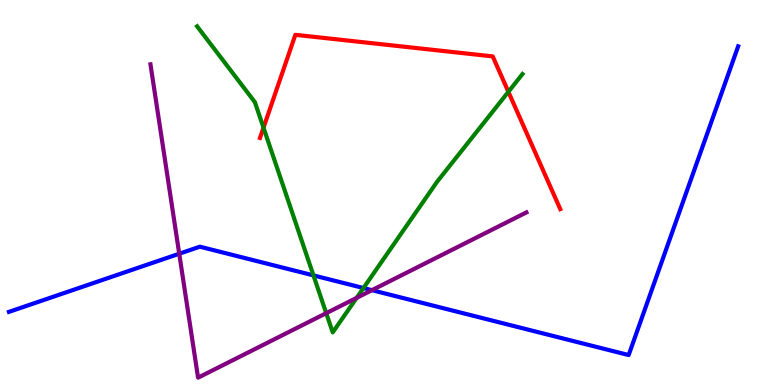[{'lines': ['blue', 'red'], 'intersections': []}, {'lines': ['green', 'red'], 'intersections': [{'x': 3.4, 'y': 6.68}, {'x': 6.56, 'y': 7.62}]}, {'lines': ['purple', 'red'], 'intersections': []}, {'lines': ['blue', 'green'], 'intersections': [{'x': 4.04, 'y': 2.85}, {'x': 4.69, 'y': 2.52}]}, {'lines': ['blue', 'purple'], 'intersections': [{'x': 2.31, 'y': 3.41}, {'x': 4.8, 'y': 2.46}]}, {'lines': ['green', 'purple'], 'intersections': [{'x': 4.21, 'y': 1.87}, {'x': 4.6, 'y': 2.26}]}]